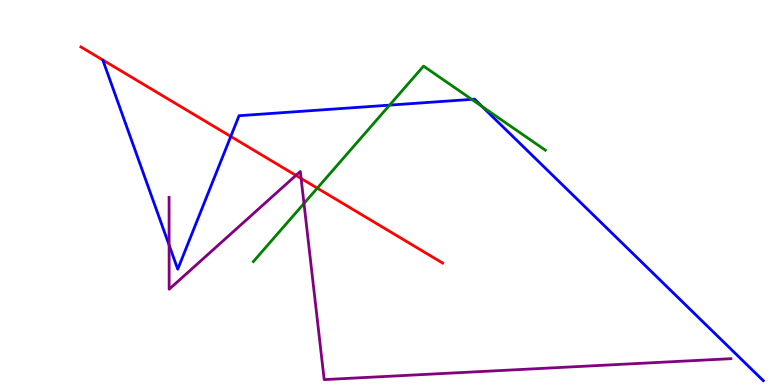[{'lines': ['blue', 'red'], 'intersections': [{'x': 2.98, 'y': 6.46}]}, {'lines': ['green', 'red'], 'intersections': [{'x': 4.09, 'y': 5.11}]}, {'lines': ['purple', 'red'], 'intersections': [{'x': 3.82, 'y': 5.44}, {'x': 3.89, 'y': 5.36}]}, {'lines': ['blue', 'green'], 'intersections': [{'x': 5.03, 'y': 7.27}, {'x': 6.09, 'y': 7.42}, {'x': 6.22, 'y': 7.23}]}, {'lines': ['blue', 'purple'], 'intersections': [{'x': 2.18, 'y': 3.63}]}, {'lines': ['green', 'purple'], 'intersections': [{'x': 3.92, 'y': 4.72}]}]